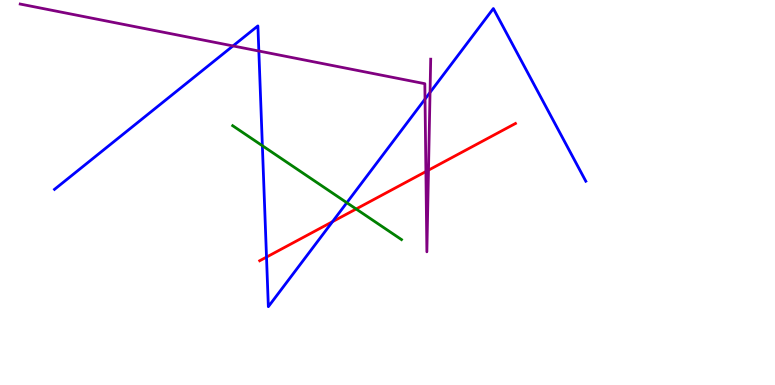[{'lines': ['blue', 'red'], 'intersections': [{'x': 3.44, 'y': 3.32}, {'x': 4.29, 'y': 4.24}]}, {'lines': ['green', 'red'], 'intersections': [{'x': 4.6, 'y': 4.57}]}, {'lines': ['purple', 'red'], 'intersections': [{'x': 5.5, 'y': 5.54}, {'x': 5.53, 'y': 5.58}]}, {'lines': ['blue', 'green'], 'intersections': [{'x': 3.39, 'y': 6.21}, {'x': 4.48, 'y': 4.73}]}, {'lines': ['blue', 'purple'], 'intersections': [{'x': 3.01, 'y': 8.81}, {'x': 3.34, 'y': 8.67}, {'x': 5.48, 'y': 7.43}, {'x': 5.55, 'y': 7.6}]}, {'lines': ['green', 'purple'], 'intersections': []}]